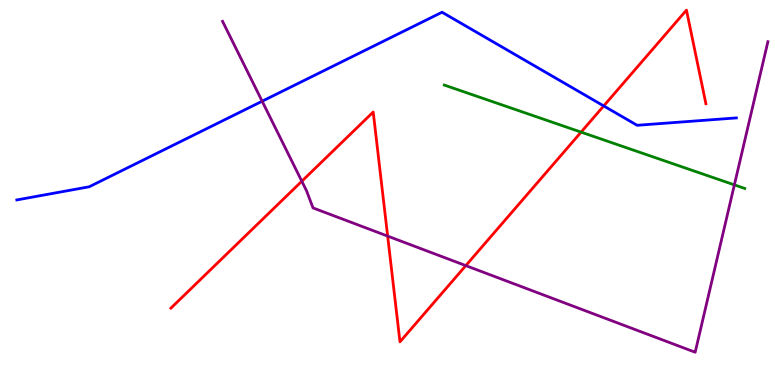[{'lines': ['blue', 'red'], 'intersections': [{'x': 7.79, 'y': 7.25}]}, {'lines': ['green', 'red'], 'intersections': [{'x': 7.5, 'y': 6.57}]}, {'lines': ['purple', 'red'], 'intersections': [{'x': 3.89, 'y': 5.29}, {'x': 5.0, 'y': 3.87}, {'x': 6.01, 'y': 3.1}]}, {'lines': ['blue', 'green'], 'intersections': []}, {'lines': ['blue', 'purple'], 'intersections': [{'x': 3.38, 'y': 7.37}]}, {'lines': ['green', 'purple'], 'intersections': [{'x': 9.48, 'y': 5.2}]}]